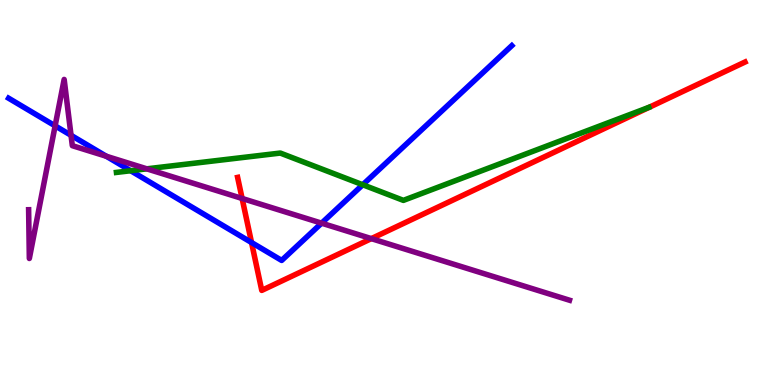[{'lines': ['blue', 'red'], 'intersections': [{'x': 3.25, 'y': 3.7}]}, {'lines': ['green', 'red'], 'intersections': []}, {'lines': ['purple', 'red'], 'intersections': [{'x': 3.12, 'y': 4.85}, {'x': 4.79, 'y': 3.8}]}, {'lines': ['blue', 'green'], 'intersections': [{'x': 1.69, 'y': 5.57}, {'x': 4.68, 'y': 5.2}]}, {'lines': ['blue', 'purple'], 'intersections': [{'x': 0.711, 'y': 6.73}, {'x': 0.917, 'y': 6.49}, {'x': 1.37, 'y': 5.94}, {'x': 4.15, 'y': 4.2}]}, {'lines': ['green', 'purple'], 'intersections': [{'x': 1.89, 'y': 5.61}]}]